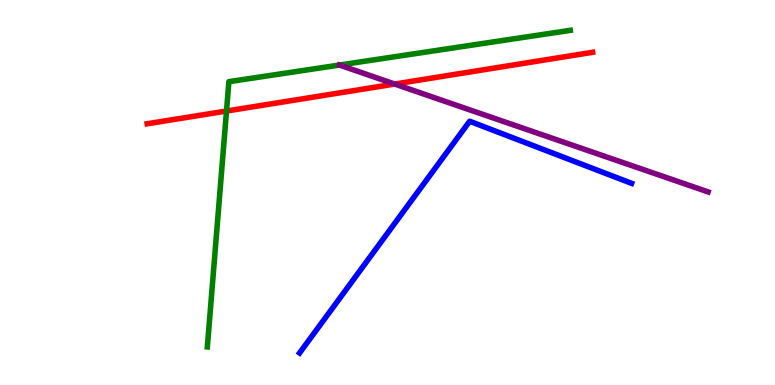[{'lines': ['blue', 'red'], 'intersections': []}, {'lines': ['green', 'red'], 'intersections': [{'x': 2.92, 'y': 7.12}]}, {'lines': ['purple', 'red'], 'intersections': [{'x': 5.09, 'y': 7.82}]}, {'lines': ['blue', 'green'], 'intersections': []}, {'lines': ['blue', 'purple'], 'intersections': []}, {'lines': ['green', 'purple'], 'intersections': []}]